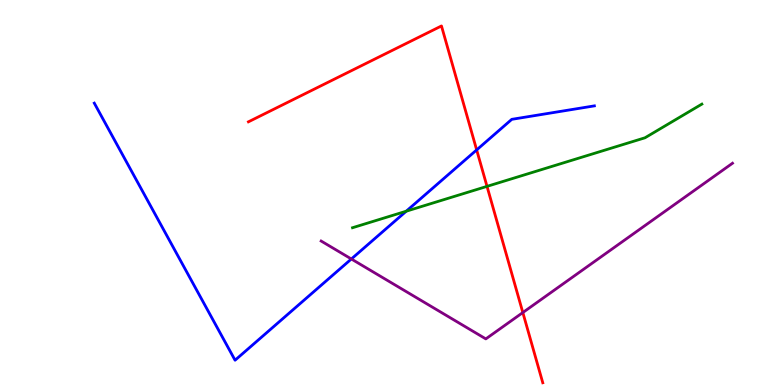[{'lines': ['blue', 'red'], 'intersections': [{'x': 6.15, 'y': 6.11}]}, {'lines': ['green', 'red'], 'intersections': [{'x': 6.28, 'y': 5.16}]}, {'lines': ['purple', 'red'], 'intersections': [{'x': 6.75, 'y': 1.88}]}, {'lines': ['blue', 'green'], 'intersections': [{'x': 5.24, 'y': 4.51}]}, {'lines': ['blue', 'purple'], 'intersections': [{'x': 4.53, 'y': 3.27}]}, {'lines': ['green', 'purple'], 'intersections': []}]